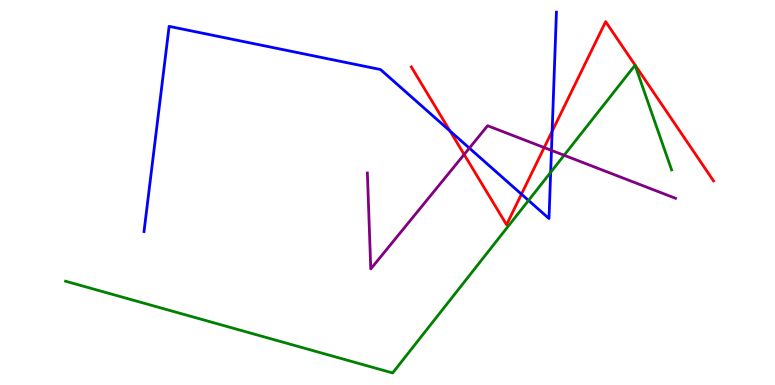[{'lines': ['blue', 'red'], 'intersections': [{'x': 5.81, 'y': 6.6}, {'x': 6.73, 'y': 4.96}, {'x': 7.12, 'y': 6.59}]}, {'lines': ['green', 'red'], 'intersections': []}, {'lines': ['purple', 'red'], 'intersections': [{'x': 5.99, 'y': 5.99}, {'x': 7.02, 'y': 6.17}]}, {'lines': ['blue', 'green'], 'intersections': [{'x': 6.82, 'y': 4.79}, {'x': 7.11, 'y': 5.52}]}, {'lines': ['blue', 'purple'], 'intersections': [{'x': 6.06, 'y': 6.15}, {'x': 7.12, 'y': 6.09}]}, {'lines': ['green', 'purple'], 'intersections': [{'x': 7.28, 'y': 5.97}]}]